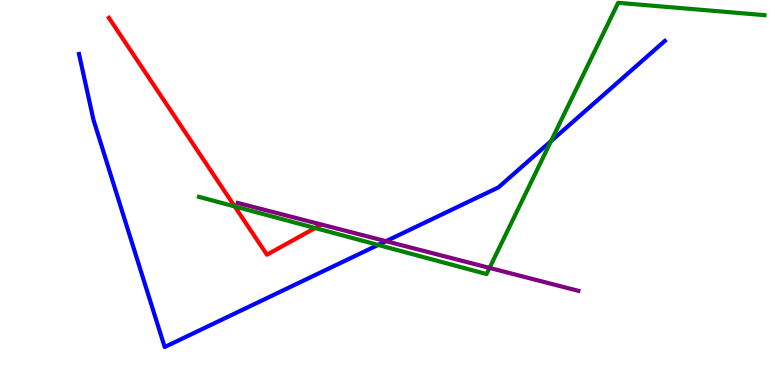[{'lines': ['blue', 'red'], 'intersections': []}, {'lines': ['green', 'red'], 'intersections': [{'x': 3.03, 'y': 4.64}, {'x': 4.07, 'y': 4.08}]}, {'lines': ['purple', 'red'], 'intersections': []}, {'lines': ['blue', 'green'], 'intersections': [{'x': 4.88, 'y': 3.64}, {'x': 7.11, 'y': 6.34}]}, {'lines': ['blue', 'purple'], 'intersections': [{'x': 4.98, 'y': 3.74}]}, {'lines': ['green', 'purple'], 'intersections': [{'x': 6.32, 'y': 3.04}]}]